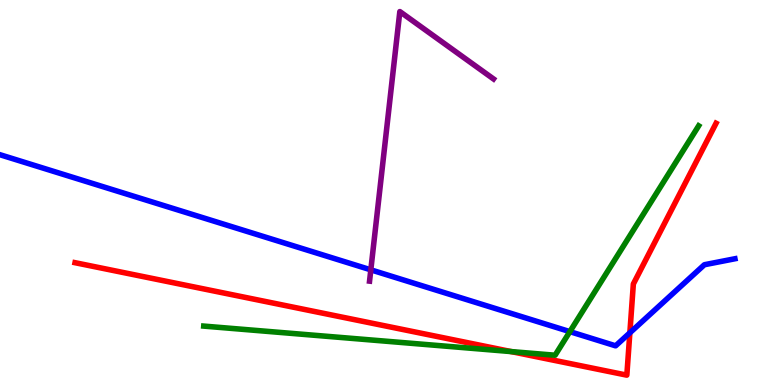[{'lines': ['blue', 'red'], 'intersections': [{'x': 8.13, 'y': 1.36}]}, {'lines': ['green', 'red'], 'intersections': [{'x': 6.6, 'y': 0.868}]}, {'lines': ['purple', 'red'], 'intersections': []}, {'lines': ['blue', 'green'], 'intersections': [{'x': 7.35, 'y': 1.39}]}, {'lines': ['blue', 'purple'], 'intersections': [{'x': 4.78, 'y': 2.99}]}, {'lines': ['green', 'purple'], 'intersections': []}]